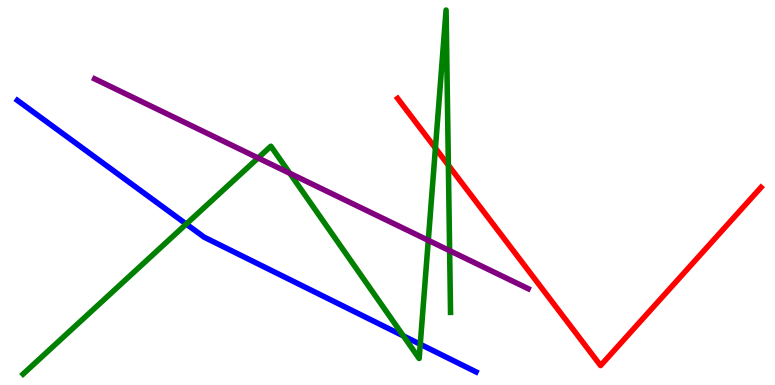[{'lines': ['blue', 'red'], 'intersections': []}, {'lines': ['green', 'red'], 'intersections': [{'x': 5.62, 'y': 6.15}, {'x': 5.79, 'y': 5.71}]}, {'lines': ['purple', 'red'], 'intersections': []}, {'lines': ['blue', 'green'], 'intersections': [{'x': 2.4, 'y': 4.18}, {'x': 5.2, 'y': 1.28}, {'x': 5.42, 'y': 1.06}]}, {'lines': ['blue', 'purple'], 'intersections': []}, {'lines': ['green', 'purple'], 'intersections': [{'x': 3.33, 'y': 5.9}, {'x': 3.74, 'y': 5.5}, {'x': 5.53, 'y': 3.76}, {'x': 5.8, 'y': 3.49}]}]